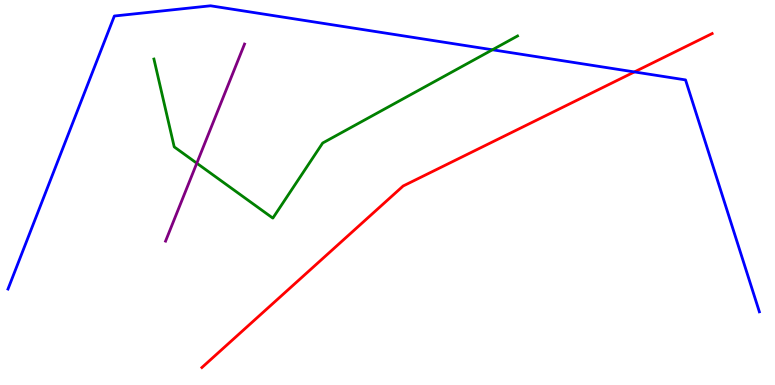[{'lines': ['blue', 'red'], 'intersections': [{'x': 8.19, 'y': 8.13}]}, {'lines': ['green', 'red'], 'intersections': []}, {'lines': ['purple', 'red'], 'intersections': []}, {'lines': ['blue', 'green'], 'intersections': [{'x': 6.35, 'y': 8.71}]}, {'lines': ['blue', 'purple'], 'intersections': []}, {'lines': ['green', 'purple'], 'intersections': [{'x': 2.54, 'y': 5.76}]}]